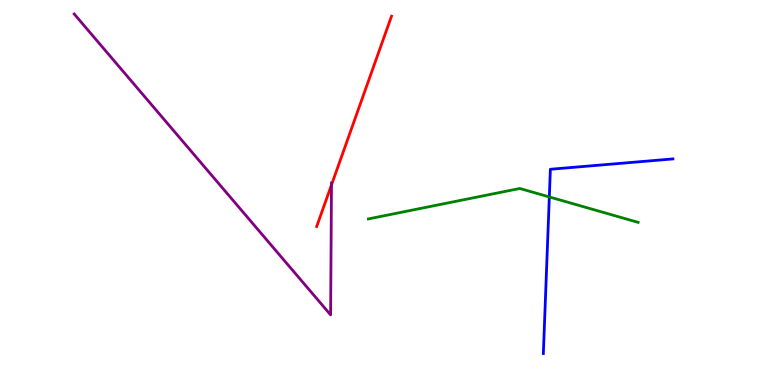[{'lines': ['blue', 'red'], 'intersections': []}, {'lines': ['green', 'red'], 'intersections': []}, {'lines': ['purple', 'red'], 'intersections': [{'x': 4.28, 'y': 5.2}]}, {'lines': ['blue', 'green'], 'intersections': [{'x': 7.09, 'y': 4.88}]}, {'lines': ['blue', 'purple'], 'intersections': []}, {'lines': ['green', 'purple'], 'intersections': []}]